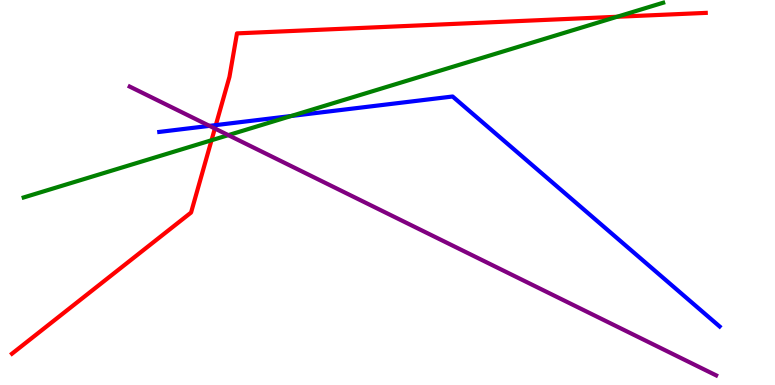[{'lines': ['blue', 'red'], 'intersections': [{'x': 2.78, 'y': 6.75}]}, {'lines': ['green', 'red'], 'intersections': [{'x': 2.73, 'y': 6.36}, {'x': 7.96, 'y': 9.56}]}, {'lines': ['purple', 'red'], 'intersections': [{'x': 2.77, 'y': 6.66}]}, {'lines': ['blue', 'green'], 'intersections': [{'x': 3.76, 'y': 6.99}]}, {'lines': ['blue', 'purple'], 'intersections': [{'x': 2.7, 'y': 6.73}]}, {'lines': ['green', 'purple'], 'intersections': [{'x': 2.95, 'y': 6.49}]}]